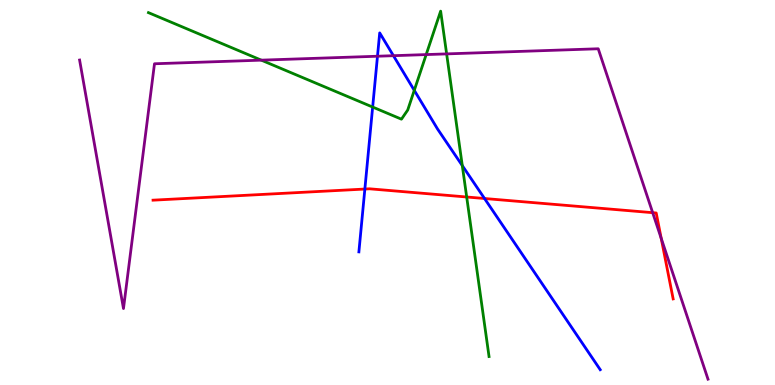[{'lines': ['blue', 'red'], 'intersections': [{'x': 4.71, 'y': 5.09}, {'x': 6.25, 'y': 4.84}]}, {'lines': ['green', 'red'], 'intersections': [{'x': 6.02, 'y': 4.88}]}, {'lines': ['purple', 'red'], 'intersections': [{'x': 8.42, 'y': 4.48}, {'x': 8.53, 'y': 3.81}]}, {'lines': ['blue', 'green'], 'intersections': [{'x': 4.81, 'y': 7.22}, {'x': 5.35, 'y': 7.65}, {'x': 5.97, 'y': 5.7}]}, {'lines': ['blue', 'purple'], 'intersections': [{'x': 4.87, 'y': 8.54}, {'x': 5.08, 'y': 8.55}]}, {'lines': ['green', 'purple'], 'intersections': [{'x': 3.37, 'y': 8.44}, {'x': 5.5, 'y': 8.58}, {'x': 5.76, 'y': 8.6}]}]